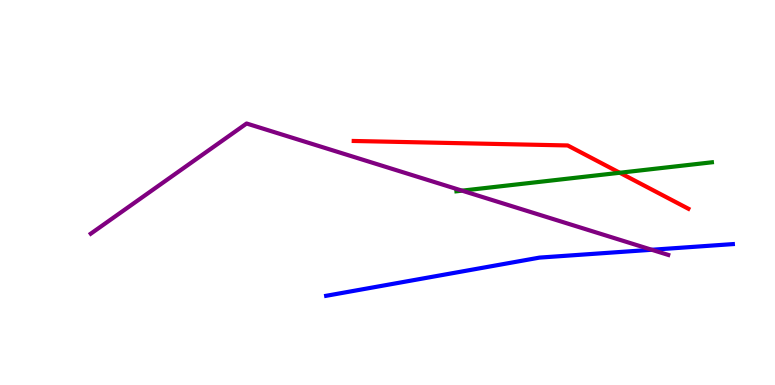[{'lines': ['blue', 'red'], 'intersections': []}, {'lines': ['green', 'red'], 'intersections': [{'x': 8.0, 'y': 5.51}]}, {'lines': ['purple', 'red'], 'intersections': []}, {'lines': ['blue', 'green'], 'intersections': []}, {'lines': ['blue', 'purple'], 'intersections': [{'x': 8.41, 'y': 3.51}]}, {'lines': ['green', 'purple'], 'intersections': [{'x': 5.96, 'y': 5.05}]}]